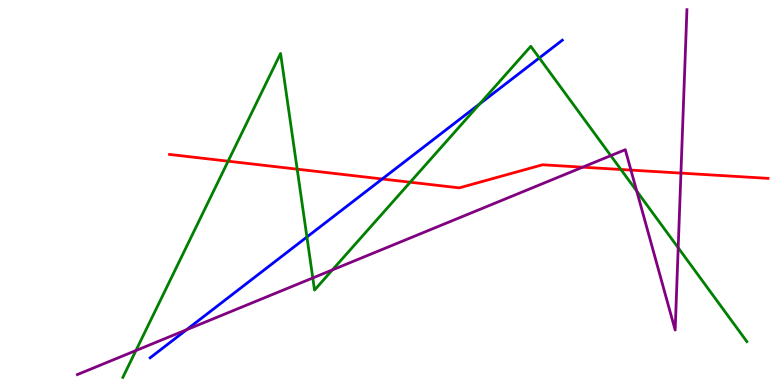[{'lines': ['blue', 'red'], 'intersections': [{'x': 4.93, 'y': 5.35}]}, {'lines': ['green', 'red'], 'intersections': [{'x': 2.94, 'y': 5.81}, {'x': 3.83, 'y': 5.61}, {'x': 5.29, 'y': 5.27}, {'x': 8.01, 'y': 5.6}]}, {'lines': ['purple', 'red'], 'intersections': [{'x': 7.52, 'y': 5.66}, {'x': 8.14, 'y': 5.58}, {'x': 8.79, 'y': 5.5}]}, {'lines': ['blue', 'green'], 'intersections': [{'x': 3.96, 'y': 3.84}, {'x': 6.19, 'y': 7.3}, {'x': 6.96, 'y': 8.49}]}, {'lines': ['blue', 'purple'], 'intersections': [{'x': 2.41, 'y': 1.43}]}, {'lines': ['green', 'purple'], 'intersections': [{'x': 1.75, 'y': 0.895}, {'x': 4.04, 'y': 2.78}, {'x': 4.29, 'y': 2.99}, {'x': 7.88, 'y': 5.96}, {'x': 8.22, 'y': 5.04}, {'x': 8.75, 'y': 3.57}]}]